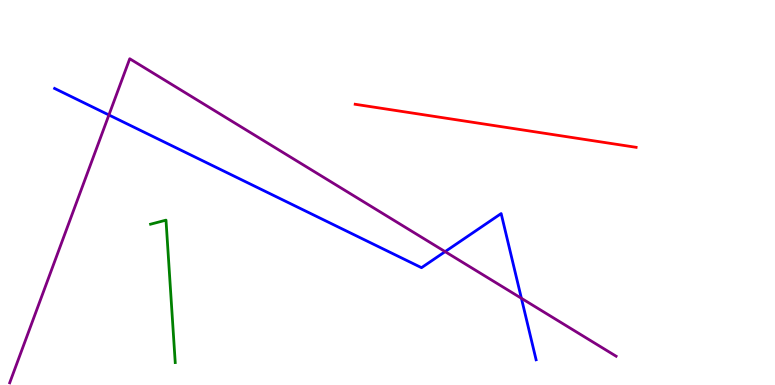[{'lines': ['blue', 'red'], 'intersections': []}, {'lines': ['green', 'red'], 'intersections': []}, {'lines': ['purple', 'red'], 'intersections': []}, {'lines': ['blue', 'green'], 'intersections': []}, {'lines': ['blue', 'purple'], 'intersections': [{'x': 1.41, 'y': 7.01}, {'x': 5.74, 'y': 3.46}, {'x': 6.73, 'y': 2.25}]}, {'lines': ['green', 'purple'], 'intersections': []}]